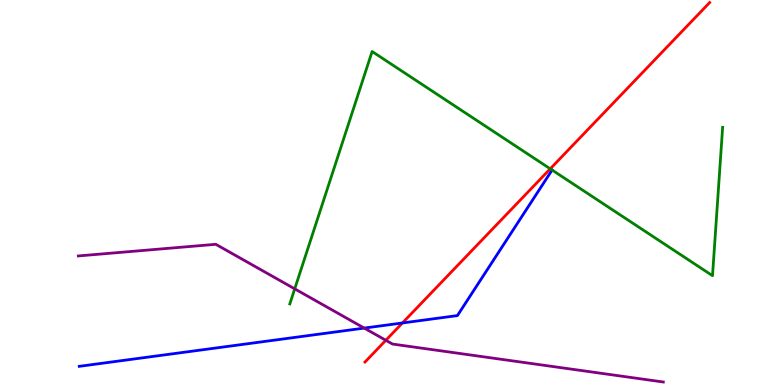[{'lines': ['blue', 'red'], 'intersections': [{'x': 5.19, 'y': 1.61}]}, {'lines': ['green', 'red'], 'intersections': [{'x': 7.1, 'y': 5.62}]}, {'lines': ['purple', 'red'], 'intersections': [{'x': 4.98, 'y': 1.16}]}, {'lines': ['blue', 'green'], 'intersections': [{'x': 7.12, 'y': 5.58}]}, {'lines': ['blue', 'purple'], 'intersections': [{'x': 4.7, 'y': 1.48}]}, {'lines': ['green', 'purple'], 'intersections': [{'x': 3.8, 'y': 2.5}]}]